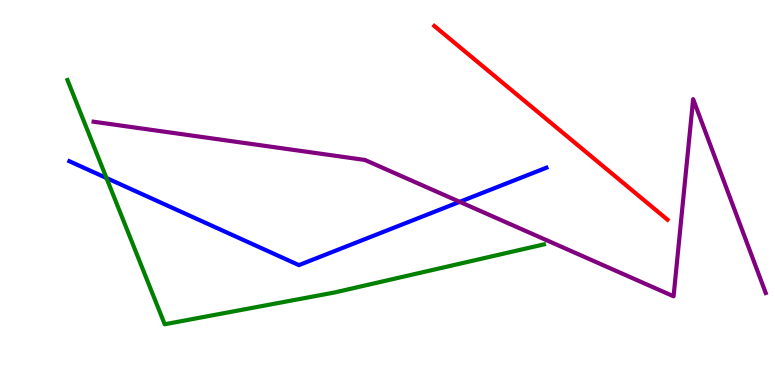[{'lines': ['blue', 'red'], 'intersections': []}, {'lines': ['green', 'red'], 'intersections': []}, {'lines': ['purple', 'red'], 'intersections': []}, {'lines': ['blue', 'green'], 'intersections': [{'x': 1.37, 'y': 5.38}]}, {'lines': ['blue', 'purple'], 'intersections': [{'x': 5.93, 'y': 4.76}]}, {'lines': ['green', 'purple'], 'intersections': []}]